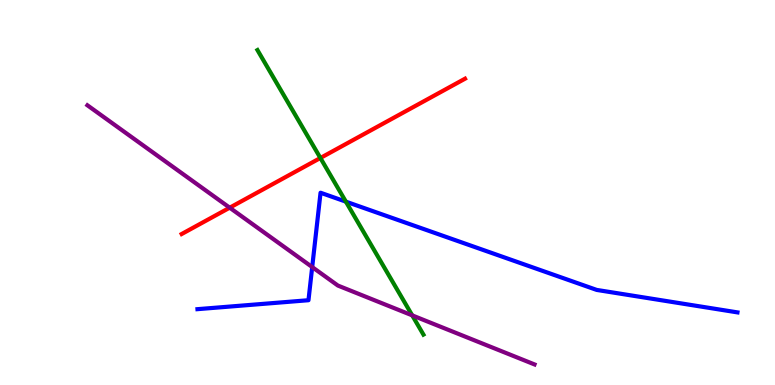[{'lines': ['blue', 'red'], 'intersections': []}, {'lines': ['green', 'red'], 'intersections': [{'x': 4.13, 'y': 5.9}]}, {'lines': ['purple', 'red'], 'intersections': [{'x': 2.96, 'y': 4.61}]}, {'lines': ['blue', 'green'], 'intersections': [{'x': 4.46, 'y': 4.76}]}, {'lines': ['blue', 'purple'], 'intersections': [{'x': 4.03, 'y': 3.06}]}, {'lines': ['green', 'purple'], 'intersections': [{'x': 5.32, 'y': 1.81}]}]